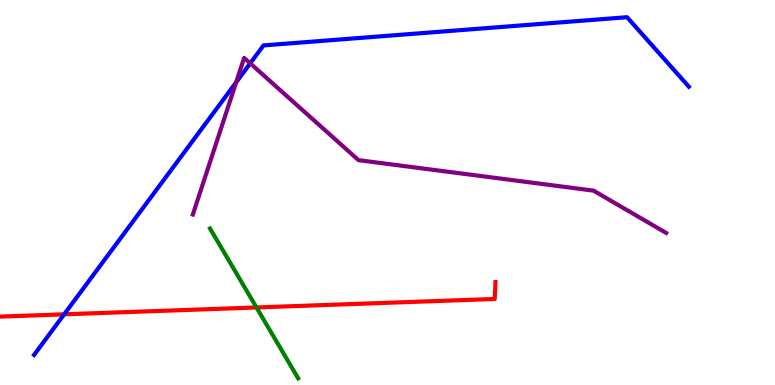[{'lines': ['blue', 'red'], 'intersections': [{'x': 0.828, 'y': 1.84}]}, {'lines': ['green', 'red'], 'intersections': [{'x': 3.31, 'y': 2.01}]}, {'lines': ['purple', 'red'], 'intersections': []}, {'lines': ['blue', 'green'], 'intersections': []}, {'lines': ['blue', 'purple'], 'intersections': [{'x': 3.05, 'y': 7.86}, {'x': 3.23, 'y': 8.35}]}, {'lines': ['green', 'purple'], 'intersections': []}]